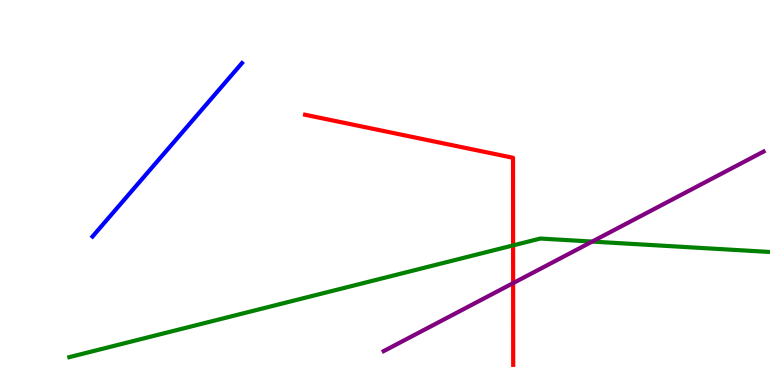[{'lines': ['blue', 'red'], 'intersections': []}, {'lines': ['green', 'red'], 'intersections': [{'x': 6.62, 'y': 3.63}]}, {'lines': ['purple', 'red'], 'intersections': [{'x': 6.62, 'y': 2.65}]}, {'lines': ['blue', 'green'], 'intersections': []}, {'lines': ['blue', 'purple'], 'intersections': []}, {'lines': ['green', 'purple'], 'intersections': [{'x': 7.64, 'y': 3.73}]}]